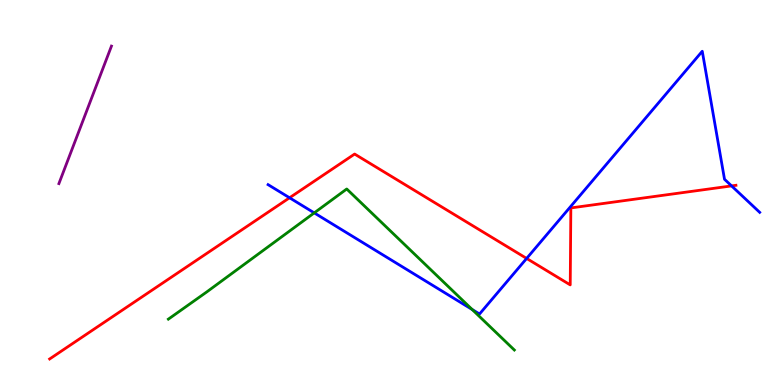[{'lines': ['blue', 'red'], 'intersections': [{'x': 3.74, 'y': 4.86}, {'x': 6.8, 'y': 3.29}, {'x': 9.44, 'y': 5.17}]}, {'lines': ['green', 'red'], 'intersections': []}, {'lines': ['purple', 'red'], 'intersections': []}, {'lines': ['blue', 'green'], 'intersections': [{'x': 4.05, 'y': 4.47}, {'x': 6.09, 'y': 1.96}]}, {'lines': ['blue', 'purple'], 'intersections': []}, {'lines': ['green', 'purple'], 'intersections': []}]